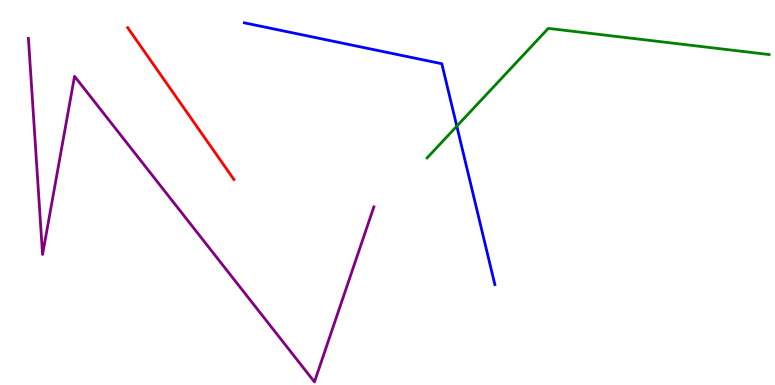[{'lines': ['blue', 'red'], 'intersections': []}, {'lines': ['green', 'red'], 'intersections': []}, {'lines': ['purple', 'red'], 'intersections': []}, {'lines': ['blue', 'green'], 'intersections': [{'x': 5.89, 'y': 6.72}]}, {'lines': ['blue', 'purple'], 'intersections': []}, {'lines': ['green', 'purple'], 'intersections': []}]